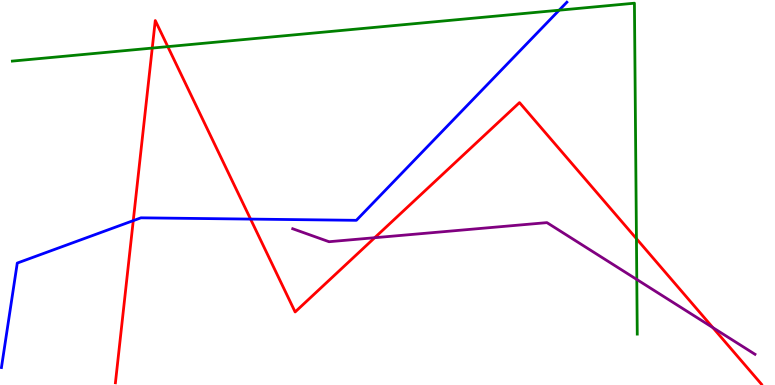[{'lines': ['blue', 'red'], 'intersections': [{'x': 1.72, 'y': 4.27}, {'x': 3.23, 'y': 4.31}]}, {'lines': ['green', 'red'], 'intersections': [{'x': 1.96, 'y': 8.75}, {'x': 2.17, 'y': 8.79}, {'x': 8.21, 'y': 3.8}]}, {'lines': ['purple', 'red'], 'intersections': [{'x': 4.83, 'y': 3.83}, {'x': 9.2, 'y': 1.49}]}, {'lines': ['blue', 'green'], 'intersections': [{'x': 7.21, 'y': 9.73}]}, {'lines': ['blue', 'purple'], 'intersections': []}, {'lines': ['green', 'purple'], 'intersections': [{'x': 8.22, 'y': 2.74}]}]